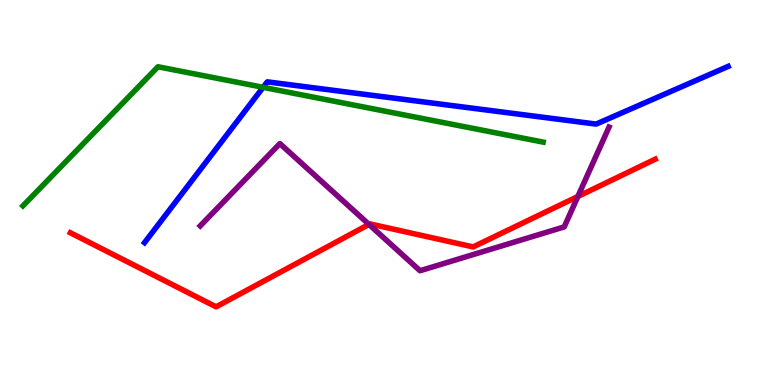[{'lines': ['blue', 'red'], 'intersections': []}, {'lines': ['green', 'red'], 'intersections': []}, {'lines': ['purple', 'red'], 'intersections': [{'x': 4.76, 'y': 4.17}, {'x': 7.46, 'y': 4.9}]}, {'lines': ['blue', 'green'], 'intersections': [{'x': 3.39, 'y': 7.73}]}, {'lines': ['blue', 'purple'], 'intersections': []}, {'lines': ['green', 'purple'], 'intersections': []}]